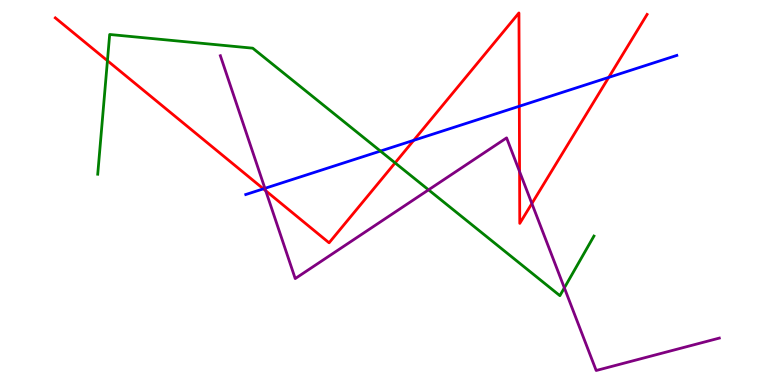[{'lines': ['blue', 'red'], 'intersections': [{'x': 3.4, 'y': 5.1}, {'x': 5.34, 'y': 6.36}, {'x': 6.7, 'y': 7.24}, {'x': 7.85, 'y': 7.99}]}, {'lines': ['green', 'red'], 'intersections': [{'x': 1.39, 'y': 8.42}, {'x': 5.1, 'y': 5.77}]}, {'lines': ['purple', 'red'], 'intersections': [{'x': 3.43, 'y': 5.05}, {'x': 6.7, 'y': 5.54}, {'x': 6.86, 'y': 4.71}]}, {'lines': ['blue', 'green'], 'intersections': [{'x': 4.91, 'y': 6.08}]}, {'lines': ['blue', 'purple'], 'intersections': [{'x': 3.42, 'y': 5.11}]}, {'lines': ['green', 'purple'], 'intersections': [{'x': 5.53, 'y': 5.07}, {'x': 7.28, 'y': 2.52}]}]